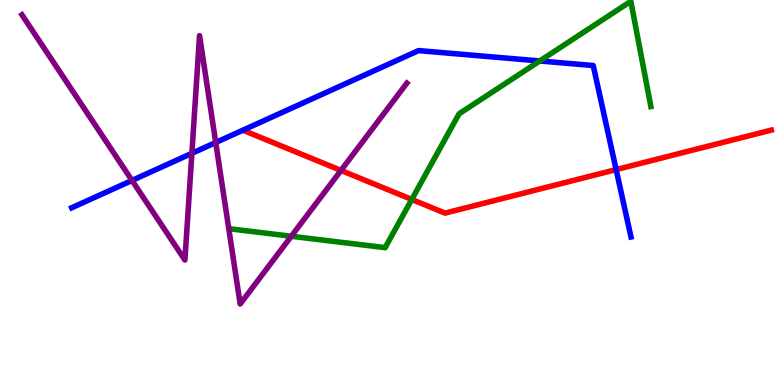[{'lines': ['blue', 'red'], 'intersections': [{'x': 7.95, 'y': 5.6}]}, {'lines': ['green', 'red'], 'intersections': [{'x': 5.31, 'y': 4.82}]}, {'lines': ['purple', 'red'], 'intersections': [{'x': 4.4, 'y': 5.57}]}, {'lines': ['blue', 'green'], 'intersections': [{'x': 6.96, 'y': 8.42}]}, {'lines': ['blue', 'purple'], 'intersections': [{'x': 1.7, 'y': 5.31}, {'x': 2.48, 'y': 6.02}, {'x': 2.78, 'y': 6.3}]}, {'lines': ['green', 'purple'], 'intersections': [{'x': 3.76, 'y': 3.86}]}]